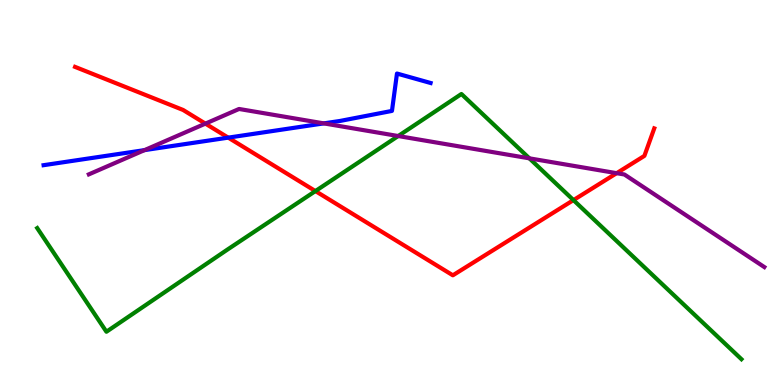[{'lines': ['blue', 'red'], 'intersections': [{'x': 2.95, 'y': 6.43}]}, {'lines': ['green', 'red'], 'intersections': [{'x': 4.07, 'y': 5.04}, {'x': 7.4, 'y': 4.8}]}, {'lines': ['purple', 'red'], 'intersections': [{'x': 2.65, 'y': 6.79}, {'x': 7.96, 'y': 5.5}]}, {'lines': ['blue', 'green'], 'intersections': []}, {'lines': ['blue', 'purple'], 'intersections': [{'x': 1.86, 'y': 6.1}, {'x': 4.18, 'y': 6.8}]}, {'lines': ['green', 'purple'], 'intersections': [{'x': 5.14, 'y': 6.47}, {'x': 6.83, 'y': 5.89}]}]